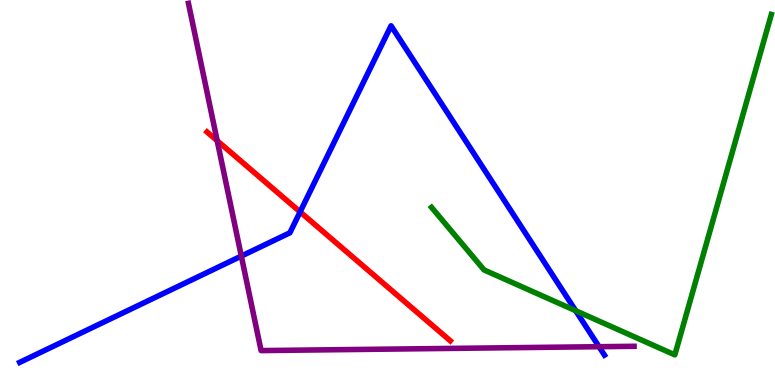[{'lines': ['blue', 'red'], 'intersections': [{'x': 3.87, 'y': 4.5}]}, {'lines': ['green', 'red'], 'intersections': []}, {'lines': ['purple', 'red'], 'intersections': [{'x': 2.8, 'y': 6.35}]}, {'lines': ['blue', 'green'], 'intersections': [{'x': 7.43, 'y': 1.93}]}, {'lines': ['blue', 'purple'], 'intersections': [{'x': 3.11, 'y': 3.35}, {'x': 7.73, 'y': 0.995}]}, {'lines': ['green', 'purple'], 'intersections': []}]